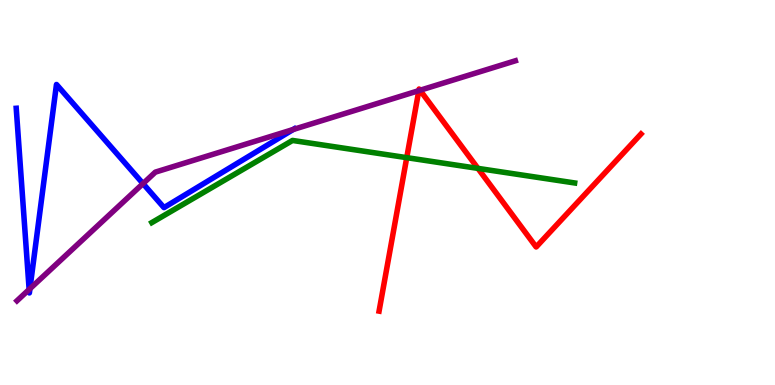[{'lines': ['blue', 'red'], 'intersections': []}, {'lines': ['green', 'red'], 'intersections': [{'x': 5.25, 'y': 5.91}, {'x': 6.17, 'y': 5.63}]}, {'lines': ['purple', 'red'], 'intersections': [{'x': 5.4, 'y': 7.65}, {'x': 5.42, 'y': 7.66}]}, {'lines': ['blue', 'green'], 'intersections': []}, {'lines': ['blue', 'purple'], 'intersections': [{'x': 0.376, 'y': 2.48}, {'x': 0.386, 'y': 2.5}, {'x': 1.85, 'y': 5.23}, {'x': 3.78, 'y': 6.64}]}, {'lines': ['green', 'purple'], 'intersections': []}]